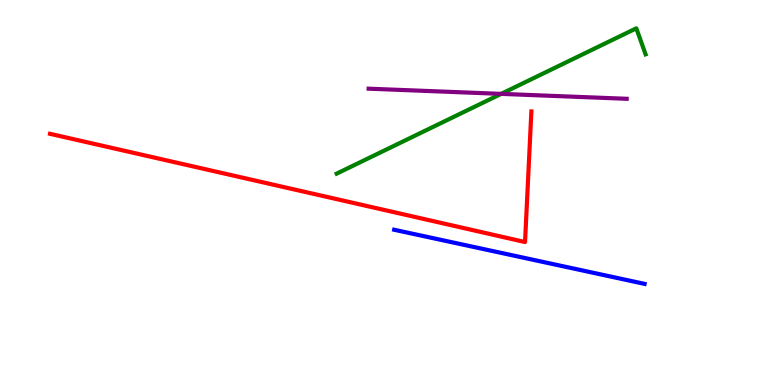[{'lines': ['blue', 'red'], 'intersections': []}, {'lines': ['green', 'red'], 'intersections': []}, {'lines': ['purple', 'red'], 'intersections': []}, {'lines': ['blue', 'green'], 'intersections': []}, {'lines': ['blue', 'purple'], 'intersections': []}, {'lines': ['green', 'purple'], 'intersections': [{'x': 6.47, 'y': 7.56}]}]